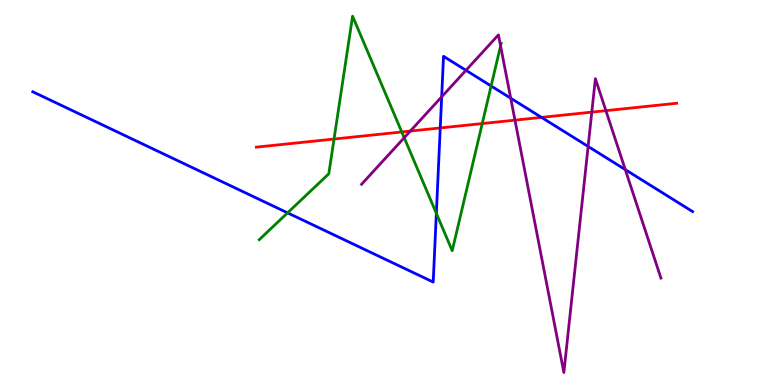[{'lines': ['blue', 'red'], 'intersections': [{'x': 5.68, 'y': 6.68}, {'x': 6.99, 'y': 6.95}]}, {'lines': ['green', 'red'], 'intersections': [{'x': 4.31, 'y': 6.39}, {'x': 5.18, 'y': 6.57}, {'x': 6.22, 'y': 6.79}]}, {'lines': ['purple', 'red'], 'intersections': [{'x': 5.29, 'y': 6.6}, {'x': 6.64, 'y': 6.88}, {'x': 7.64, 'y': 7.09}, {'x': 7.82, 'y': 7.13}]}, {'lines': ['blue', 'green'], 'intersections': [{'x': 3.71, 'y': 4.47}, {'x': 5.63, 'y': 4.46}, {'x': 6.34, 'y': 7.77}]}, {'lines': ['blue', 'purple'], 'intersections': [{'x': 5.7, 'y': 7.48}, {'x': 6.01, 'y': 8.17}, {'x': 6.59, 'y': 7.45}, {'x': 7.59, 'y': 6.2}, {'x': 8.07, 'y': 5.59}]}, {'lines': ['green', 'purple'], 'intersections': [{'x': 5.22, 'y': 6.42}, {'x': 6.46, 'y': 8.81}]}]